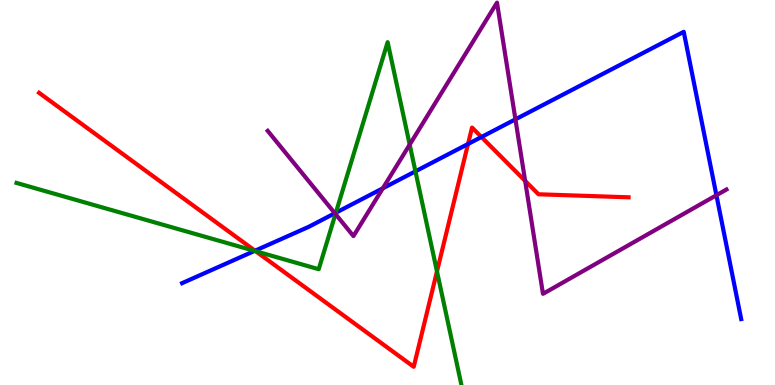[{'lines': ['blue', 'red'], 'intersections': [{'x': 3.29, 'y': 3.49}, {'x': 6.04, 'y': 6.26}, {'x': 6.21, 'y': 6.44}]}, {'lines': ['green', 'red'], 'intersections': [{'x': 3.3, 'y': 3.48}, {'x': 5.64, 'y': 2.95}]}, {'lines': ['purple', 'red'], 'intersections': [{'x': 6.78, 'y': 5.3}]}, {'lines': ['blue', 'green'], 'intersections': [{'x': 3.29, 'y': 3.48}, {'x': 4.33, 'y': 4.47}, {'x': 5.36, 'y': 5.55}]}, {'lines': ['blue', 'purple'], 'intersections': [{'x': 4.32, 'y': 4.46}, {'x': 4.94, 'y': 5.11}, {'x': 6.65, 'y': 6.9}, {'x': 9.24, 'y': 4.93}]}, {'lines': ['green', 'purple'], 'intersections': [{'x': 4.33, 'y': 4.44}, {'x': 5.29, 'y': 6.24}]}]